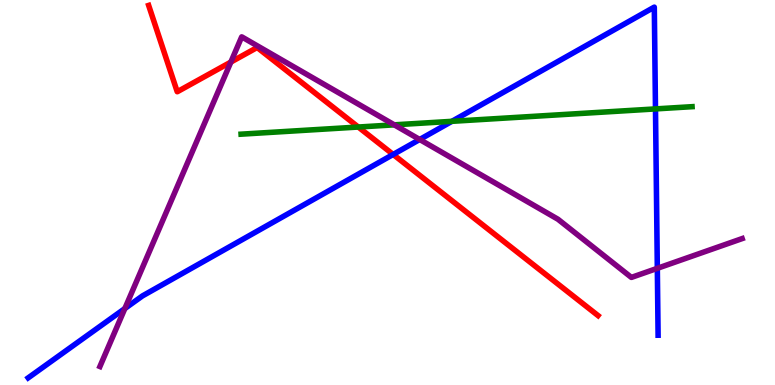[{'lines': ['blue', 'red'], 'intersections': [{'x': 5.07, 'y': 5.99}]}, {'lines': ['green', 'red'], 'intersections': [{'x': 4.62, 'y': 6.7}]}, {'lines': ['purple', 'red'], 'intersections': [{'x': 2.98, 'y': 8.39}]}, {'lines': ['blue', 'green'], 'intersections': [{'x': 5.83, 'y': 6.85}, {'x': 8.46, 'y': 7.17}]}, {'lines': ['blue', 'purple'], 'intersections': [{'x': 1.61, 'y': 1.99}, {'x': 5.42, 'y': 6.38}, {'x': 8.48, 'y': 3.03}]}, {'lines': ['green', 'purple'], 'intersections': [{'x': 5.09, 'y': 6.76}]}]